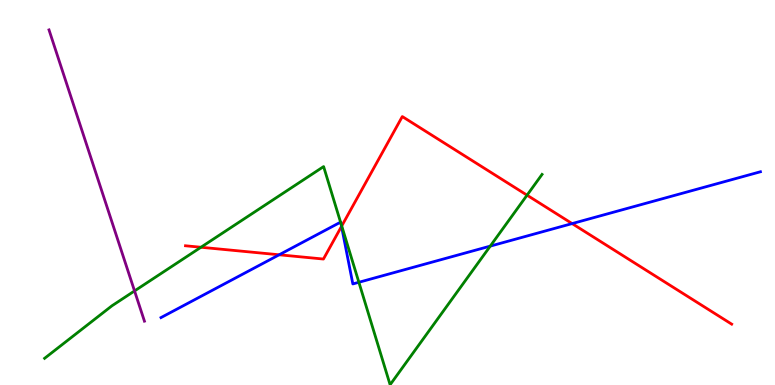[{'lines': ['blue', 'red'], 'intersections': [{'x': 3.6, 'y': 3.38}, {'x': 4.41, 'y': 4.12}, {'x': 7.38, 'y': 4.19}]}, {'lines': ['green', 'red'], 'intersections': [{'x': 2.59, 'y': 3.58}, {'x': 4.41, 'y': 4.13}, {'x': 6.8, 'y': 4.93}]}, {'lines': ['purple', 'red'], 'intersections': []}, {'lines': ['blue', 'green'], 'intersections': [{'x': 4.39, 'y': 4.23}, {'x': 4.4, 'y': 4.19}, {'x': 4.63, 'y': 2.67}, {'x': 6.33, 'y': 3.61}]}, {'lines': ['blue', 'purple'], 'intersections': []}, {'lines': ['green', 'purple'], 'intersections': [{'x': 1.74, 'y': 2.44}]}]